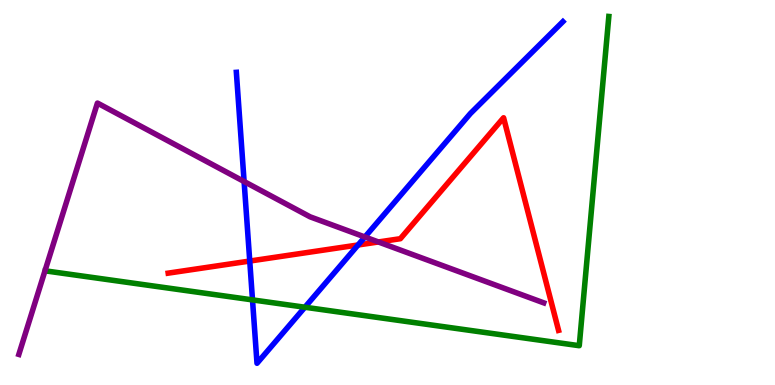[{'lines': ['blue', 'red'], 'intersections': [{'x': 3.22, 'y': 3.22}, {'x': 4.62, 'y': 3.64}]}, {'lines': ['green', 'red'], 'intersections': []}, {'lines': ['purple', 'red'], 'intersections': [{'x': 4.88, 'y': 3.72}]}, {'lines': ['blue', 'green'], 'intersections': [{'x': 3.26, 'y': 2.21}, {'x': 3.93, 'y': 2.02}]}, {'lines': ['blue', 'purple'], 'intersections': [{'x': 3.15, 'y': 5.29}, {'x': 4.71, 'y': 3.84}]}, {'lines': ['green', 'purple'], 'intersections': []}]